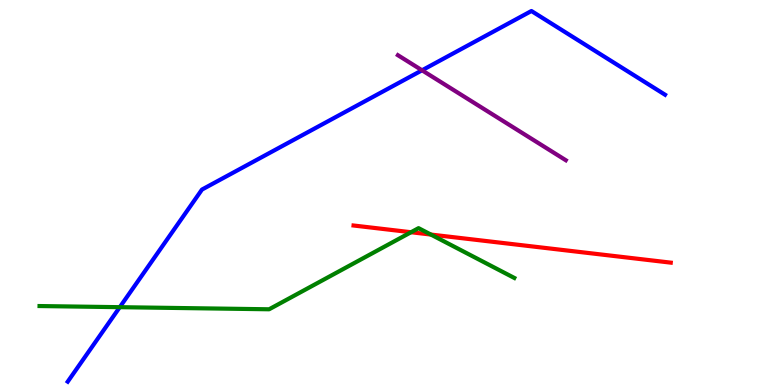[{'lines': ['blue', 'red'], 'intersections': []}, {'lines': ['green', 'red'], 'intersections': [{'x': 5.3, 'y': 3.97}, {'x': 5.56, 'y': 3.91}]}, {'lines': ['purple', 'red'], 'intersections': []}, {'lines': ['blue', 'green'], 'intersections': [{'x': 1.55, 'y': 2.02}]}, {'lines': ['blue', 'purple'], 'intersections': [{'x': 5.45, 'y': 8.17}]}, {'lines': ['green', 'purple'], 'intersections': []}]